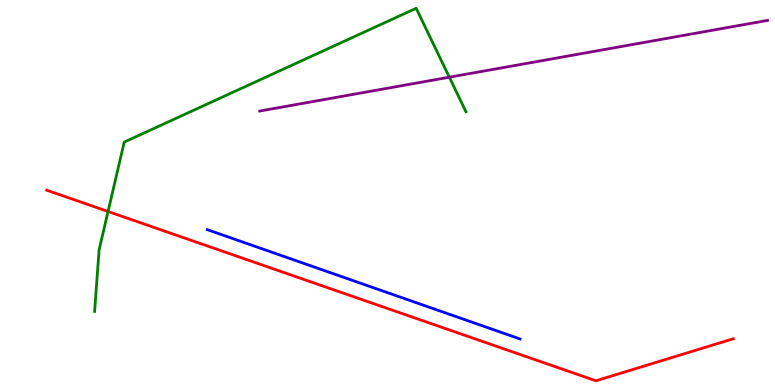[{'lines': ['blue', 'red'], 'intersections': []}, {'lines': ['green', 'red'], 'intersections': [{'x': 1.39, 'y': 4.51}]}, {'lines': ['purple', 'red'], 'intersections': []}, {'lines': ['blue', 'green'], 'intersections': []}, {'lines': ['blue', 'purple'], 'intersections': []}, {'lines': ['green', 'purple'], 'intersections': [{'x': 5.8, 'y': 7.99}]}]